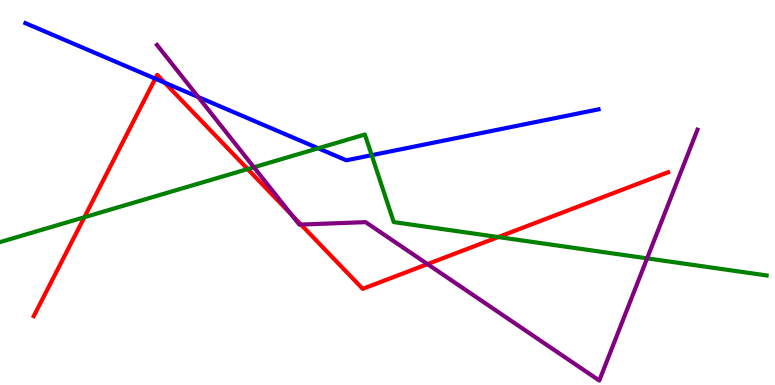[{'lines': ['blue', 'red'], 'intersections': [{'x': 2.0, 'y': 7.96}, {'x': 2.13, 'y': 7.85}]}, {'lines': ['green', 'red'], 'intersections': [{'x': 1.09, 'y': 4.36}, {'x': 3.2, 'y': 5.61}, {'x': 6.43, 'y': 3.84}]}, {'lines': ['purple', 'red'], 'intersections': [{'x': 3.76, 'y': 4.43}, {'x': 3.88, 'y': 4.17}, {'x': 5.52, 'y': 3.14}]}, {'lines': ['blue', 'green'], 'intersections': [{'x': 4.11, 'y': 6.15}, {'x': 4.8, 'y': 5.97}]}, {'lines': ['blue', 'purple'], 'intersections': [{'x': 2.56, 'y': 7.48}]}, {'lines': ['green', 'purple'], 'intersections': [{'x': 3.28, 'y': 5.66}, {'x': 8.35, 'y': 3.29}]}]